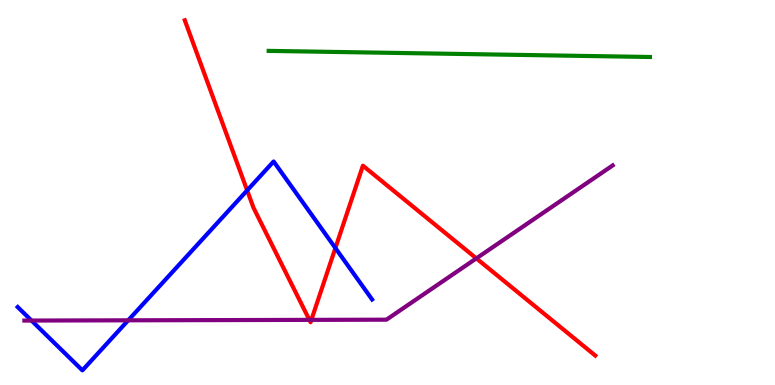[{'lines': ['blue', 'red'], 'intersections': [{'x': 3.19, 'y': 5.05}, {'x': 4.33, 'y': 3.56}]}, {'lines': ['green', 'red'], 'intersections': []}, {'lines': ['purple', 'red'], 'intersections': [{'x': 3.99, 'y': 1.69}, {'x': 4.02, 'y': 1.69}, {'x': 6.15, 'y': 3.29}]}, {'lines': ['blue', 'green'], 'intersections': []}, {'lines': ['blue', 'purple'], 'intersections': [{'x': 0.406, 'y': 1.67}, {'x': 1.65, 'y': 1.68}]}, {'lines': ['green', 'purple'], 'intersections': []}]